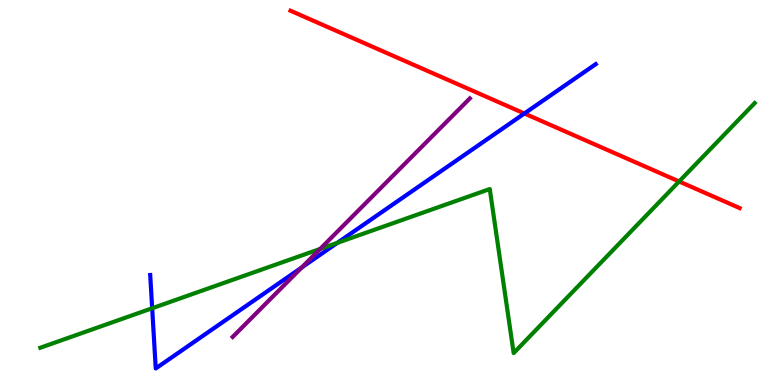[{'lines': ['blue', 'red'], 'intersections': [{'x': 6.77, 'y': 7.05}]}, {'lines': ['green', 'red'], 'intersections': [{'x': 8.76, 'y': 5.29}]}, {'lines': ['purple', 'red'], 'intersections': []}, {'lines': ['blue', 'green'], 'intersections': [{'x': 1.96, 'y': 1.99}, {'x': 4.35, 'y': 3.69}]}, {'lines': ['blue', 'purple'], 'intersections': [{'x': 3.89, 'y': 3.05}]}, {'lines': ['green', 'purple'], 'intersections': [{'x': 4.13, 'y': 3.53}]}]